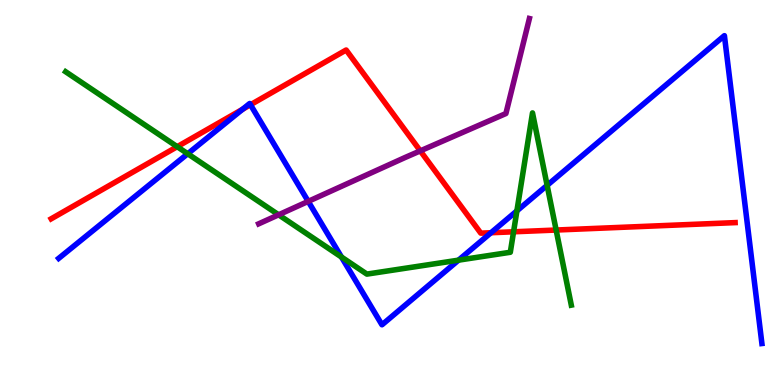[{'lines': ['blue', 'red'], 'intersections': [{'x': 3.13, 'y': 7.16}, {'x': 3.23, 'y': 7.28}, {'x': 6.34, 'y': 3.96}]}, {'lines': ['green', 'red'], 'intersections': [{'x': 2.29, 'y': 6.19}, {'x': 6.63, 'y': 3.98}, {'x': 7.18, 'y': 4.03}]}, {'lines': ['purple', 'red'], 'intersections': [{'x': 5.42, 'y': 6.08}]}, {'lines': ['blue', 'green'], 'intersections': [{'x': 2.42, 'y': 6.01}, {'x': 4.41, 'y': 3.32}, {'x': 5.92, 'y': 3.24}, {'x': 6.67, 'y': 4.52}, {'x': 7.06, 'y': 5.19}]}, {'lines': ['blue', 'purple'], 'intersections': [{'x': 3.98, 'y': 4.77}]}, {'lines': ['green', 'purple'], 'intersections': [{'x': 3.59, 'y': 4.42}]}]